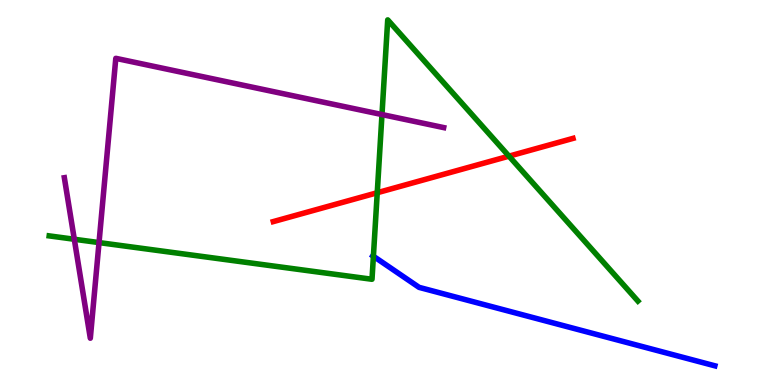[{'lines': ['blue', 'red'], 'intersections': []}, {'lines': ['green', 'red'], 'intersections': [{'x': 4.87, 'y': 4.99}, {'x': 6.57, 'y': 5.94}]}, {'lines': ['purple', 'red'], 'intersections': []}, {'lines': ['blue', 'green'], 'intersections': [{'x': 4.82, 'y': 3.34}]}, {'lines': ['blue', 'purple'], 'intersections': []}, {'lines': ['green', 'purple'], 'intersections': [{'x': 0.959, 'y': 3.79}, {'x': 1.28, 'y': 3.7}, {'x': 4.93, 'y': 7.02}]}]